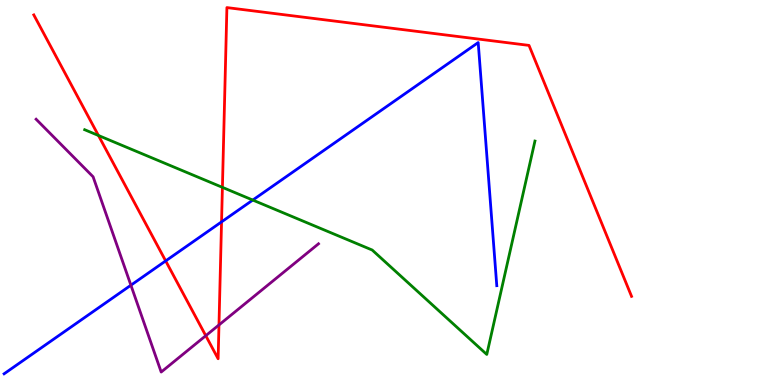[{'lines': ['blue', 'red'], 'intersections': [{'x': 2.14, 'y': 3.22}, {'x': 2.86, 'y': 4.24}]}, {'lines': ['green', 'red'], 'intersections': [{'x': 1.27, 'y': 6.48}, {'x': 2.87, 'y': 5.13}]}, {'lines': ['purple', 'red'], 'intersections': [{'x': 2.66, 'y': 1.28}, {'x': 2.83, 'y': 1.56}]}, {'lines': ['blue', 'green'], 'intersections': [{'x': 3.26, 'y': 4.8}]}, {'lines': ['blue', 'purple'], 'intersections': [{'x': 1.69, 'y': 2.59}]}, {'lines': ['green', 'purple'], 'intersections': []}]